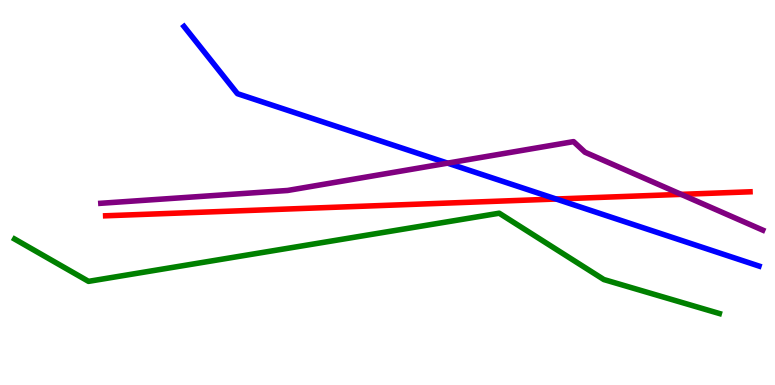[{'lines': ['blue', 'red'], 'intersections': [{'x': 7.18, 'y': 4.83}]}, {'lines': ['green', 'red'], 'intersections': []}, {'lines': ['purple', 'red'], 'intersections': [{'x': 8.79, 'y': 4.95}]}, {'lines': ['blue', 'green'], 'intersections': []}, {'lines': ['blue', 'purple'], 'intersections': [{'x': 5.78, 'y': 5.76}]}, {'lines': ['green', 'purple'], 'intersections': []}]